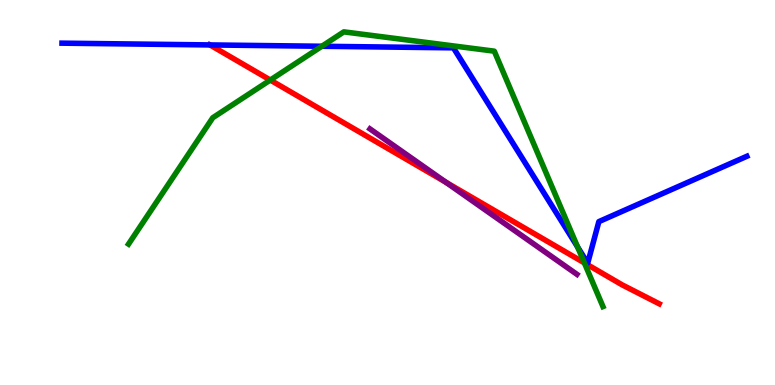[{'lines': ['blue', 'red'], 'intersections': [{'x': 2.71, 'y': 8.83}]}, {'lines': ['green', 'red'], 'intersections': [{'x': 3.49, 'y': 7.92}, {'x': 7.54, 'y': 3.17}]}, {'lines': ['purple', 'red'], 'intersections': [{'x': 5.75, 'y': 5.26}]}, {'lines': ['blue', 'green'], 'intersections': [{'x': 4.15, 'y': 8.8}, {'x': 7.45, 'y': 3.59}]}, {'lines': ['blue', 'purple'], 'intersections': []}, {'lines': ['green', 'purple'], 'intersections': []}]